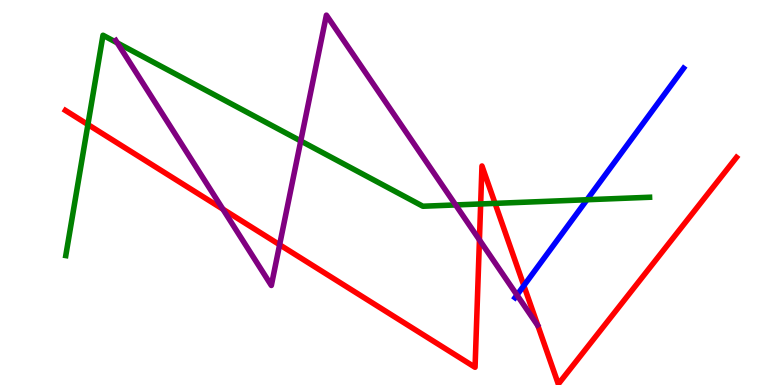[{'lines': ['blue', 'red'], 'intersections': [{'x': 6.76, 'y': 2.58}]}, {'lines': ['green', 'red'], 'intersections': [{'x': 1.13, 'y': 6.77}, {'x': 6.2, 'y': 4.7}, {'x': 6.39, 'y': 4.72}]}, {'lines': ['purple', 'red'], 'intersections': [{'x': 2.88, 'y': 4.57}, {'x': 3.61, 'y': 3.64}, {'x': 6.19, 'y': 3.77}]}, {'lines': ['blue', 'green'], 'intersections': [{'x': 7.57, 'y': 4.81}]}, {'lines': ['blue', 'purple'], 'intersections': [{'x': 6.67, 'y': 2.34}]}, {'lines': ['green', 'purple'], 'intersections': [{'x': 1.51, 'y': 8.89}, {'x': 3.88, 'y': 6.34}, {'x': 5.88, 'y': 4.68}]}]